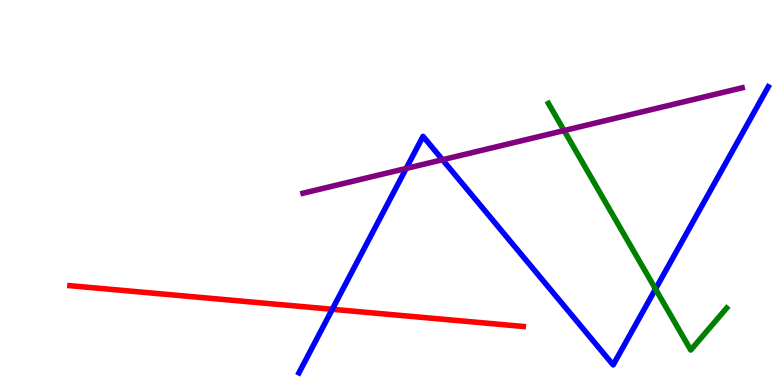[{'lines': ['blue', 'red'], 'intersections': [{'x': 4.29, 'y': 1.97}]}, {'lines': ['green', 'red'], 'intersections': []}, {'lines': ['purple', 'red'], 'intersections': []}, {'lines': ['blue', 'green'], 'intersections': [{'x': 8.46, 'y': 2.49}]}, {'lines': ['blue', 'purple'], 'intersections': [{'x': 5.24, 'y': 5.62}, {'x': 5.71, 'y': 5.85}]}, {'lines': ['green', 'purple'], 'intersections': [{'x': 7.28, 'y': 6.61}]}]